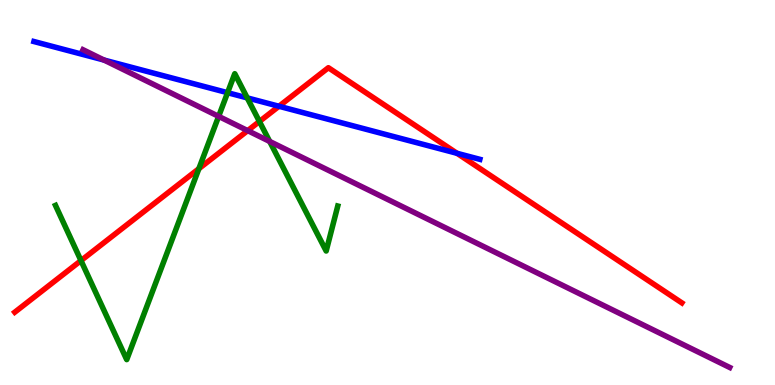[{'lines': ['blue', 'red'], 'intersections': [{'x': 3.6, 'y': 7.24}, {'x': 5.9, 'y': 6.02}]}, {'lines': ['green', 'red'], 'intersections': [{'x': 1.04, 'y': 3.23}, {'x': 2.57, 'y': 5.62}, {'x': 3.35, 'y': 6.84}]}, {'lines': ['purple', 'red'], 'intersections': [{'x': 3.2, 'y': 6.61}]}, {'lines': ['blue', 'green'], 'intersections': [{'x': 2.94, 'y': 7.59}, {'x': 3.19, 'y': 7.46}]}, {'lines': ['blue', 'purple'], 'intersections': [{'x': 1.34, 'y': 8.44}]}, {'lines': ['green', 'purple'], 'intersections': [{'x': 2.82, 'y': 6.98}, {'x': 3.48, 'y': 6.33}]}]